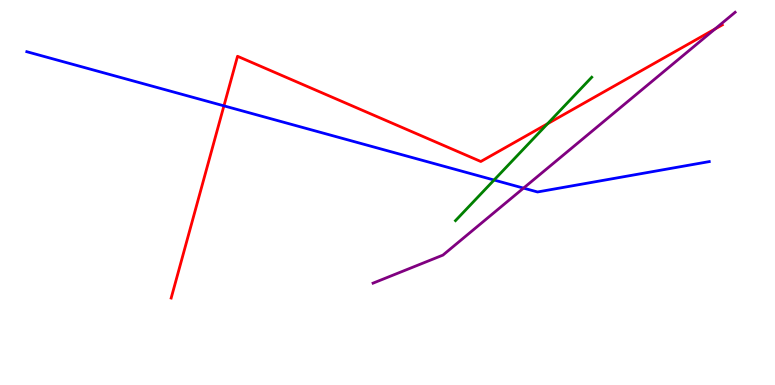[{'lines': ['blue', 'red'], 'intersections': [{'x': 2.89, 'y': 7.25}]}, {'lines': ['green', 'red'], 'intersections': [{'x': 7.07, 'y': 6.79}]}, {'lines': ['purple', 'red'], 'intersections': [{'x': 9.23, 'y': 9.25}]}, {'lines': ['blue', 'green'], 'intersections': [{'x': 6.38, 'y': 5.32}]}, {'lines': ['blue', 'purple'], 'intersections': [{'x': 6.76, 'y': 5.11}]}, {'lines': ['green', 'purple'], 'intersections': []}]